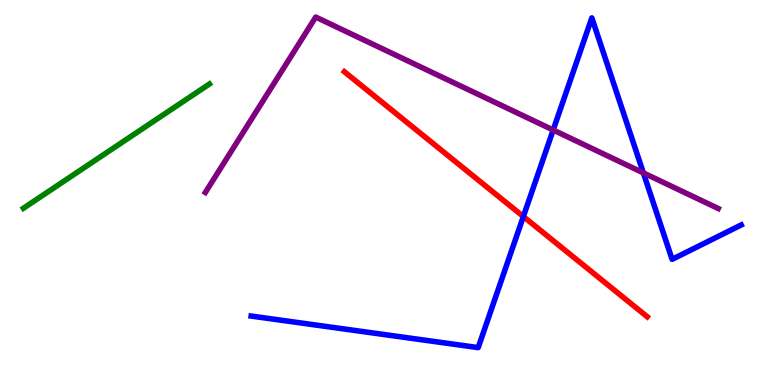[{'lines': ['blue', 'red'], 'intersections': [{'x': 6.75, 'y': 4.38}]}, {'lines': ['green', 'red'], 'intersections': []}, {'lines': ['purple', 'red'], 'intersections': []}, {'lines': ['blue', 'green'], 'intersections': []}, {'lines': ['blue', 'purple'], 'intersections': [{'x': 7.14, 'y': 6.62}, {'x': 8.3, 'y': 5.51}]}, {'lines': ['green', 'purple'], 'intersections': []}]